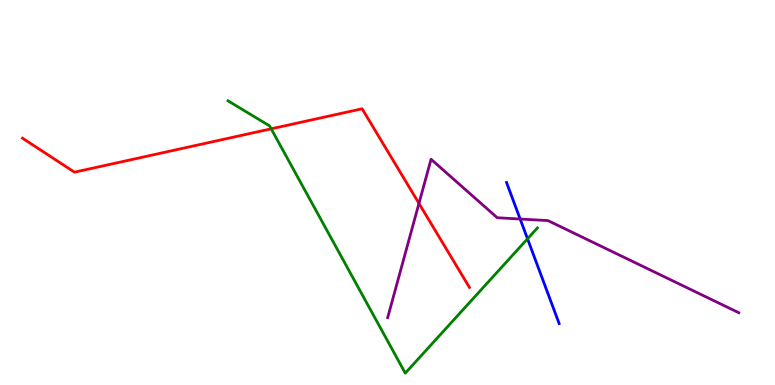[{'lines': ['blue', 'red'], 'intersections': []}, {'lines': ['green', 'red'], 'intersections': [{'x': 3.5, 'y': 6.65}]}, {'lines': ['purple', 'red'], 'intersections': [{'x': 5.41, 'y': 4.72}]}, {'lines': ['blue', 'green'], 'intersections': [{'x': 6.81, 'y': 3.8}]}, {'lines': ['blue', 'purple'], 'intersections': [{'x': 6.71, 'y': 4.31}]}, {'lines': ['green', 'purple'], 'intersections': []}]